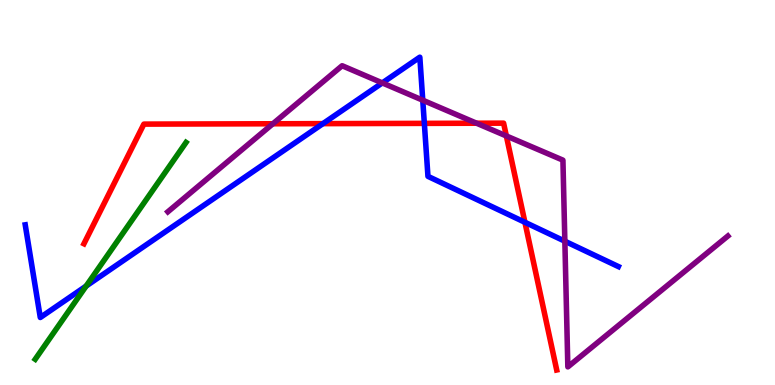[{'lines': ['blue', 'red'], 'intersections': [{'x': 4.17, 'y': 6.79}, {'x': 5.48, 'y': 6.8}, {'x': 6.77, 'y': 4.23}]}, {'lines': ['green', 'red'], 'intersections': []}, {'lines': ['purple', 'red'], 'intersections': [{'x': 3.52, 'y': 6.79}, {'x': 6.15, 'y': 6.8}, {'x': 6.53, 'y': 6.47}]}, {'lines': ['blue', 'green'], 'intersections': [{'x': 1.11, 'y': 2.57}]}, {'lines': ['blue', 'purple'], 'intersections': [{'x': 4.93, 'y': 7.85}, {'x': 5.45, 'y': 7.4}, {'x': 7.29, 'y': 3.73}]}, {'lines': ['green', 'purple'], 'intersections': []}]